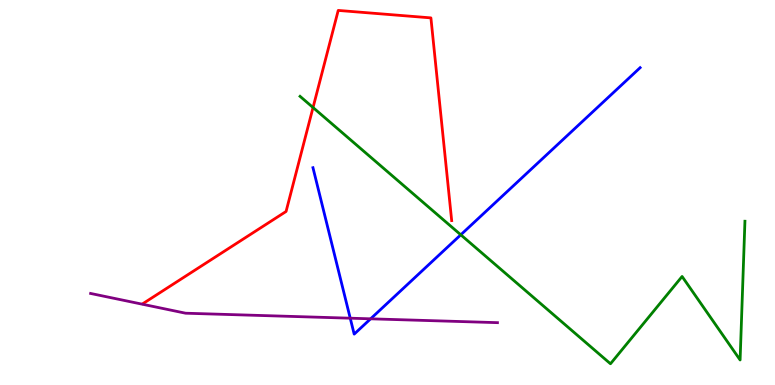[{'lines': ['blue', 'red'], 'intersections': []}, {'lines': ['green', 'red'], 'intersections': [{'x': 4.04, 'y': 7.21}]}, {'lines': ['purple', 'red'], 'intersections': []}, {'lines': ['blue', 'green'], 'intersections': [{'x': 5.95, 'y': 3.9}]}, {'lines': ['blue', 'purple'], 'intersections': [{'x': 4.52, 'y': 1.74}, {'x': 4.78, 'y': 1.72}]}, {'lines': ['green', 'purple'], 'intersections': []}]